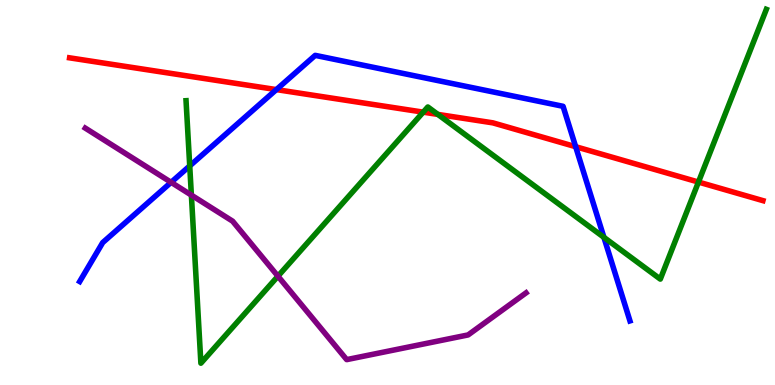[{'lines': ['blue', 'red'], 'intersections': [{'x': 3.57, 'y': 7.67}, {'x': 7.43, 'y': 6.19}]}, {'lines': ['green', 'red'], 'intersections': [{'x': 5.46, 'y': 7.09}, {'x': 5.65, 'y': 7.03}, {'x': 9.01, 'y': 5.27}]}, {'lines': ['purple', 'red'], 'intersections': []}, {'lines': ['blue', 'green'], 'intersections': [{'x': 2.45, 'y': 5.69}, {'x': 7.79, 'y': 3.84}]}, {'lines': ['blue', 'purple'], 'intersections': [{'x': 2.21, 'y': 5.26}]}, {'lines': ['green', 'purple'], 'intersections': [{'x': 2.47, 'y': 4.93}, {'x': 3.59, 'y': 2.83}]}]